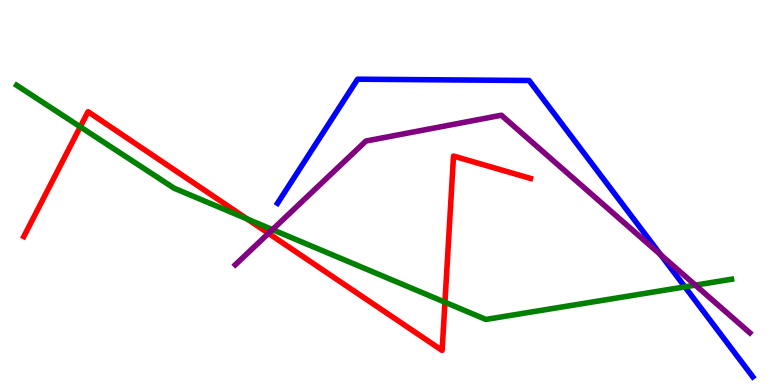[{'lines': ['blue', 'red'], 'intersections': []}, {'lines': ['green', 'red'], 'intersections': [{'x': 1.04, 'y': 6.71}, {'x': 3.19, 'y': 4.31}, {'x': 5.74, 'y': 2.15}]}, {'lines': ['purple', 'red'], 'intersections': [{'x': 3.46, 'y': 3.94}]}, {'lines': ['blue', 'green'], 'intersections': [{'x': 8.84, 'y': 2.55}]}, {'lines': ['blue', 'purple'], 'intersections': [{'x': 8.52, 'y': 3.38}]}, {'lines': ['green', 'purple'], 'intersections': [{'x': 3.52, 'y': 4.04}, {'x': 8.97, 'y': 2.59}]}]